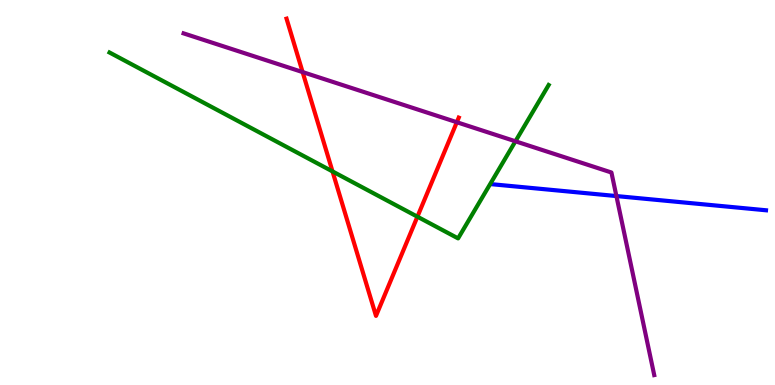[{'lines': ['blue', 'red'], 'intersections': []}, {'lines': ['green', 'red'], 'intersections': [{'x': 4.29, 'y': 5.55}, {'x': 5.39, 'y': 4.37}]}, {'lines': ['purple', 'red'], 'intersections': [{'x': 3.9, 'y': 8.13}, {'x': 5.89, 'y': 6.83}]}, {'lines': ['blue', 'green'], 'intersections': []}, {'lines': ['blue', 'purple'], 'intersections': [{'x': 7.95, 'y': 4.91}]}, {'lines': ['green', 'purple'], 'intersections': [{'x': 6.65, 'y': 6.33}]}]